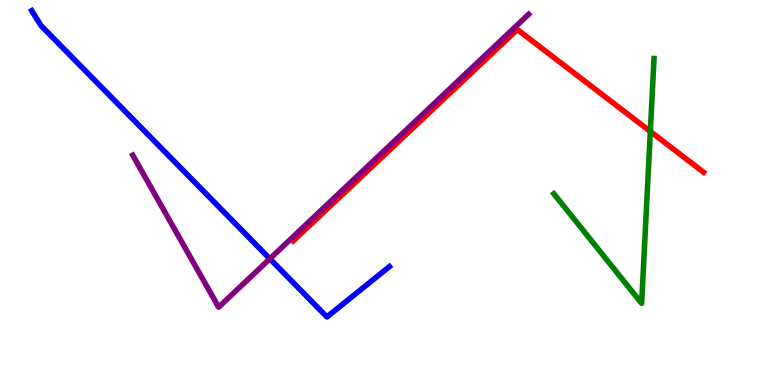[{'lines': ['blue', 'red'], 'intersections': []}, {'lines': ['green', 'red'], 'intersections': [{'x': 8.39, 'y': 6.59}]}, {'lines': ['purple', 'red'], 'intersections': []}, {'lines': ['blue', 'green'], 'intersections': []}, {'lines': ['blue', 'purple'], 'intersections': [{'x': 3.48, 'y': 3.28}]}, {'lines': ['green', 'purple'], 'intersections': []}]